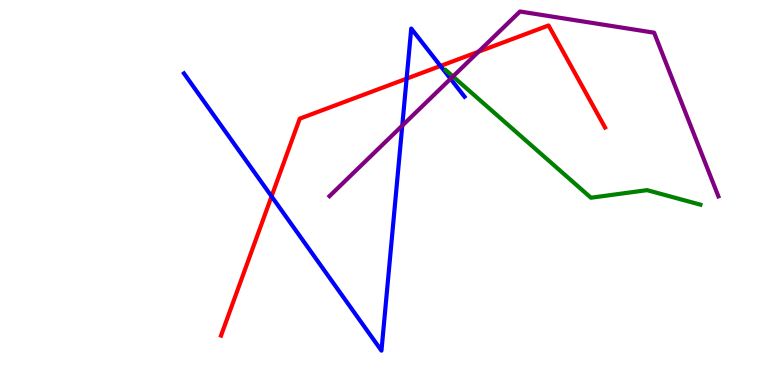[{'lines': ['blue', 'red'], 'intersections': [{'x': 3.5, 'y': 4.9}, {'x': 5.25, 'y': 7.96}, {'x': 5.68, 'y': 8.29}]}, {'lines': ['green', 'red'], 'intersections': []}, {'lines': ['purple', 'red'], 'intersections': [{'x': 6.17, 'y': 8.66}]}, {'lines': ['blue', 'green'], 'intersections': []}, {'lines': ['blue', 'purple'], 'intersections': [{'x': 5.19, 'y': 6.74}, {'x': 5.81, 'y': 7.95}]}, {'lines': ['green', 'purple'], 'intersections': [{'x': 5.84, 'y': 8.01}]}]